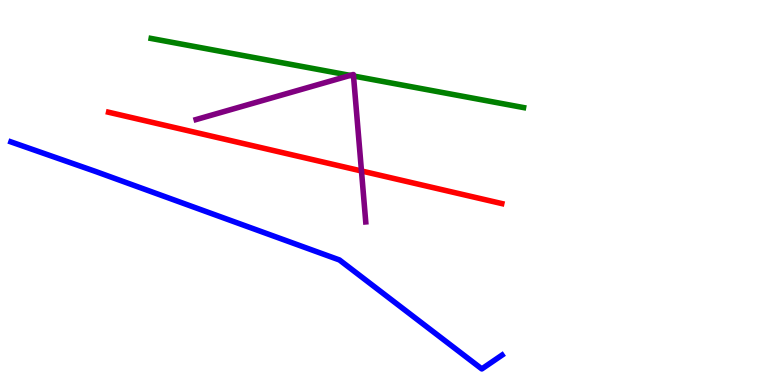[{'lines': ['blue', 'red'], 'intersections': []}, {'lines': ['green', 'red'], 'intersections': []}, {'lines': ['purple', 'red'], 'intersections': [{'x': 4.66, 'y': 5.56}]}, {'lines': ['blue', 'green'], 'intersections': []}, {'lines': ['blue', 'purple'], 'intersections': []}, {'lines': ['green', 'purple'], 'intersections': [{'x': 4.52, 'y': 8.04}, {'x': 4.56, 'y': 8.03}]}]